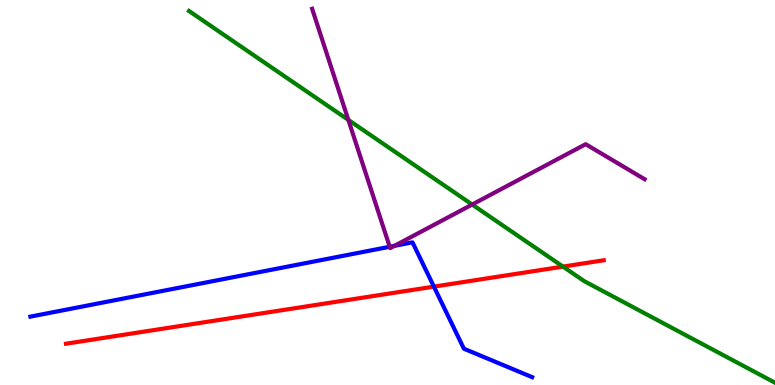[{'lines': ['blue', 'red'], 'intersections': [{'x': 5.6, 'y': 2.56}]}, {'lines': ['green', 'red'], 'intersections': [{'x': 7.26, 'y': 3.08}]}, {'lines': ['purple', 'red'], 'intersections': []}, {'lines': ['blue', 'green'], 'intersections': []}, {'lines': ['blue', 'purple'], 'intersections': [{'x': 5.03, 'y': 3.59}, {'x': 5.09, 'y': 3.61}]}, {'lines': ['green', 'purple'], 'intersections': [{'x': 4.49, 'y': 6.89}, {'x': 6.09, 'y': 4.69}]}]